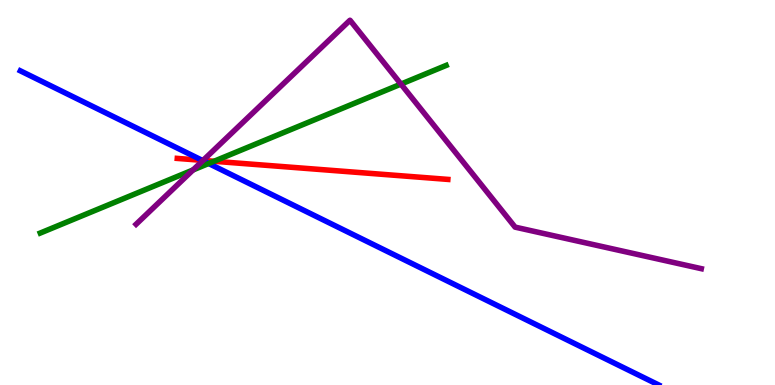[{'lines': ['blue', 'red'], 'intersections': [{'x': 2.61, 'y': 5.84}]}, {'lines': ['green', 'red'], 'intersections': [{'x': 2.76, 'y': 5.81}]}, {'lines': ['purple', 'red'], 'intersections': [{'x': 2.62, 'y': 5.83}]}, {'lines': ['blue', 'green'], 'intersections': [{'x': 2.69, 'y': 5.75}]}, {'lines': ['blue', 'purple'], 'intersections': [{'x': 2.62, 'y': 5.83}]}, {'lines': ['green', 'purple'], 'intersections': [{'x': 2.49, 'y': 5.59}, {'x': 5.17, 'y': 7.82}]}]